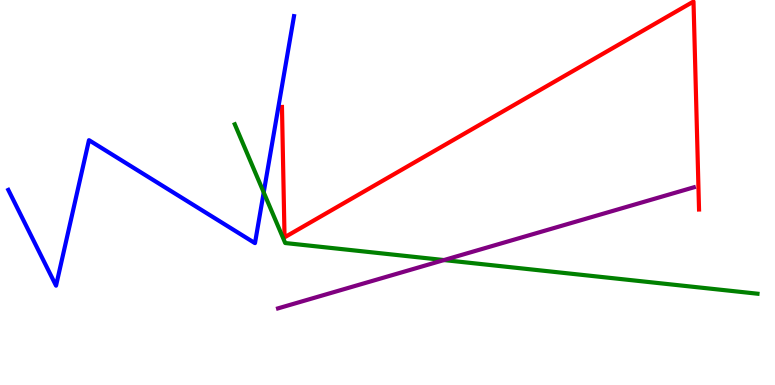[{'lines': ['blue', 'red'], 'intersections': []}, {'lines': ['green', 'red'], 'intersections': []}, {'lines': ['purple', 'red'], 'intersections': []}, {'lines': ['blue', 'green'], 'intersections': [{'x': 3.4, 'y': 5.0}]}, {'lines': ['blue', 'purple'], 'intersections': []}, {'lines': ['green', 'purple'], 'intersections': [{'x': 5.73, 'y': 3.25}]}]